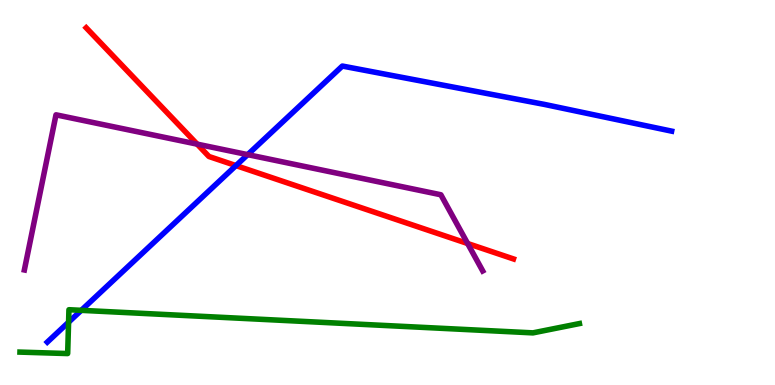[{'lines': ['blue', 'red'], 'intersections': [{'x': 3.04, 'y': 5.7}]}, {'lines': ['green', 'red'], 'intersections': []}, {'lines': ['purple', 'red'], 'intersections': [{'x': 2.54, 'y': 6.26}, {'x': 6.03, 'y': 3.67}]}, {'lines': ['blue', 'green'], 'intersections': [{'x': 0.885, 'y': 1.63}, {'x': 1.05, 'y': 1.94}]}, {'lines': ['blue', 'purple'], 'intersections': [{'x': 3.2, 'y': 5.98}]}, {'lines': ['green', 'purple'], 'intersections': []}]